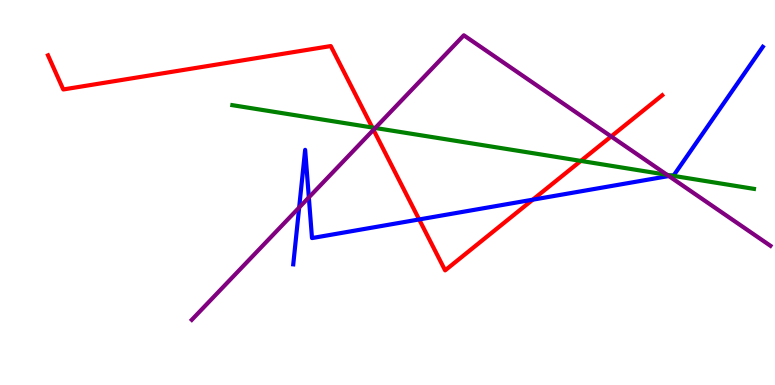[{'lines': ['blue', 'red'], 'intersections': [{'x': 5.41, 'y': 4.3}, {'x': 6.87, 'y': 4.81}]}, {'lines': ['green', 'red'], 'intersections': [{'x': 4.8, 'y': 6.69}, {'x': 7.49, 'y': 5.82}]}, {'lines': ['purple', 'red'], 'intersections': [{'x': 4.82, 'y': 6.63}, {'x': 7.89, 'y': 6.46}]}, {'lines': ['blue', 'green'], 'intersections': [{'x': 8.66, 'y': 5.44}]}, {'lines': ['blue', 'purple'], 'intersections': [{'x': 3.86, 'y': 4.61}, {'x': 3.99, 'y': 4.87}, {'x': 8.63, 'y': 5.43}]}, {'lines': ['green', 'purple'], 'intersections': [{'x': 4.84, 'y': 6.68}, {'x': 8.61, 'y': 5.46}]}]